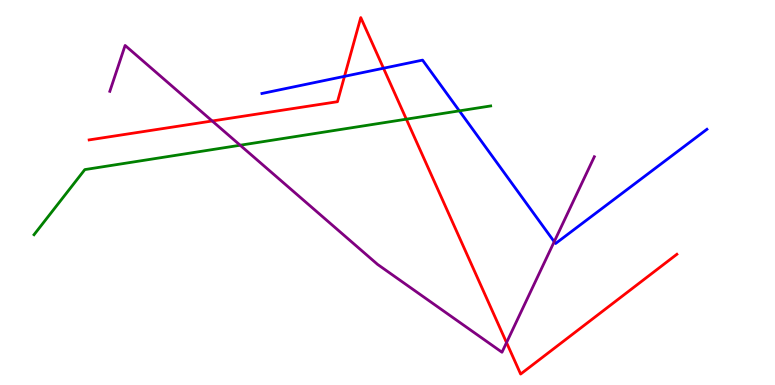[{'lines': ['blue', 'red'], 'intersections': [{'x': 4.45, 'y': 8.02}, {'x': 4.95, 'y': 8.23}]}, {'lines': ['green', 'red'], 'intersections': [{'x': 5.24, 'y': 6.9}]}, {'lines': ['purple', 'red'], 'intersections': [{'x': 2.74, 'y': 6.86}, {'x': 6.54, 'y': 1.1}]}, {'lines': ['blue', 'green'], 'intersections': [{'x': 5.93, 'y': 7.12}]}, {'lines': ['blue', 'purple'], 'intersections': [{'x': 7.15, 'y': 3.72}]}, {'lines': ['green', 'purple'], 'intersections': [{'x': 3.1, 'y': 6.23}]}]